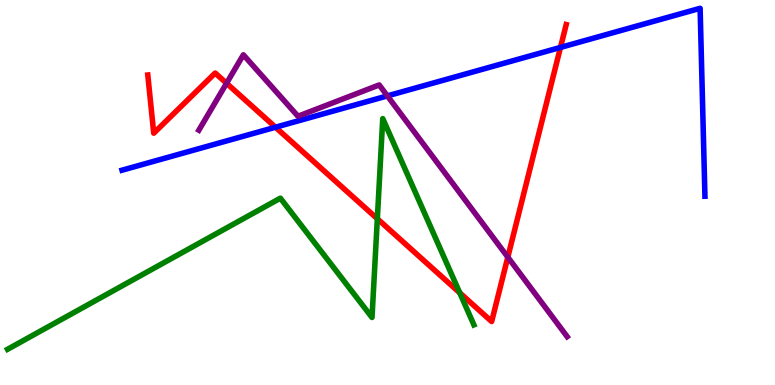[{'lines': ['blue', 'red'], 'intersections': [{'x': 3.55, 'y': 6.7}, {'x': 7.23, 'y': 8.77}]}, {'lines': ['green', 'red'], 'intersections': [{'x': 4.87, 'y': 4.32}, {'x': 5.93, 'y': 2.39}]}, {'lines': ['purple', 'red'], 'intersections': [{'x': 2.92, 'y': 7.84}, {'x': 6.55, 'y': 3.32}]}, {'lines': ['blue', 'green'], 'intersections': []}, {'lines': ['blue', 'purple'], 'intersections': [{'x': 5.0, 'y': 7.51}]}, {'lines': ['green', 'purple'], 'intersections': []}]